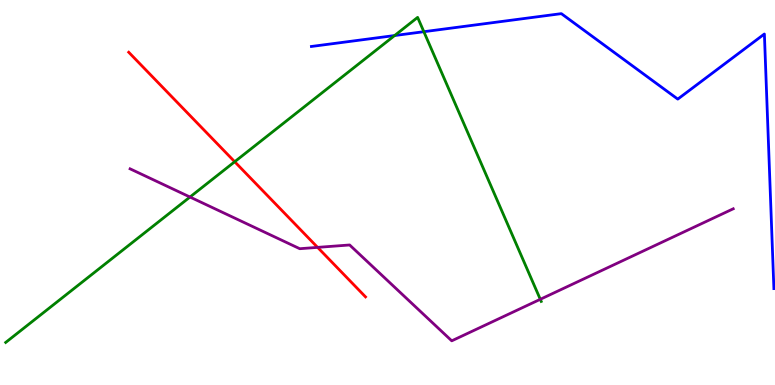[{'lines': ['blue', 'red'], 'intersections': []}, {'lines': ['green', 'red'], 'intersections': [{'x': 3.03, 'y': 5.8}]}, {'lines': ['purple', 'red'], 'intersections': [{'x': 4.1, 'y': 3.57}]}, {'lines': ['blue', 'green'], 'intersections': [{'x': 5.09, 'y': 9.08}, {'x': 5.47, 'y': 9.18}]}, {'lines': ['blue', 'purple'], 'intersections': []}, {'lines': ['green', 'purple'], 'intersections': [{'x': 2.45, 'y': 4.88}, {'x': 6.97, 'y': 2.23}]}]